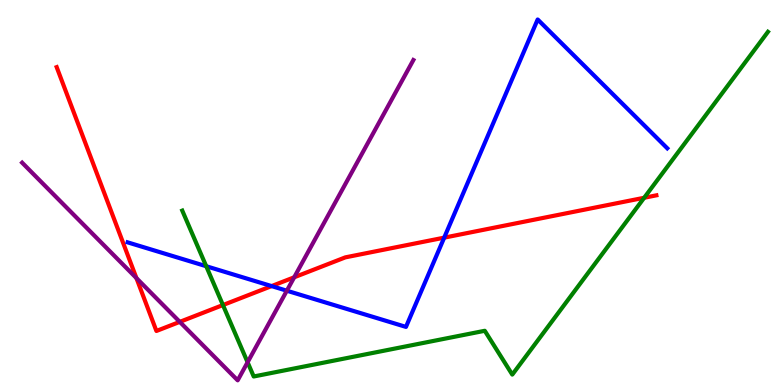[{'lines': ['blue', 'red'], 'intersections': [{'x': 3.5, 'y': 2.57}, {'x': 5.73, 'y': 3.83}]}, {'lines': ['green', 'red'], 'intersections': [{'x': 2.88, 'y': 2.08}, {'x': 8.31, 'y': 4.86}]}, {'lines': ['purple', 'red'], 'intersections': [{'x': 1.76, 'y': 2.78}, {'x': 2.32, 'y': 1.64}, {'x': 3.8, 'y': 2.8}]}, {'lines': ['blue', 'green'], 'intersections': [{'x': 2.66, 'y': 3.09}]}, {'lines': ['blue', 'purple'], 'intersections': [{'x': 3.7, 'y': 2.45}]}, {'lines': ['green', 'purple'], 'intersections': [{'x': 3.19, 'y': 0.59}]}]